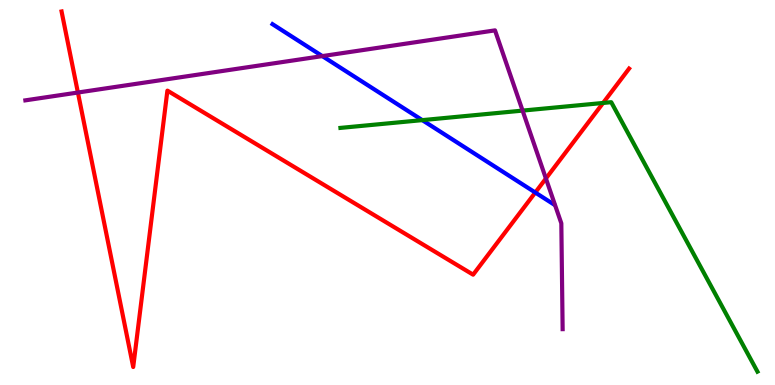[{'lines': ['blue', 'red'], 'intersections': [{'x': 6.91, 'y': 5.0}]}, {'lines': ['green', 'red'], 'intersections': [{'x': 7.78, 'y': 7.33}]}, {'lines': ['purple', 'red'], 'intersections': [{'x': 1.01, 'y': 7.6}, {'x': 7.04, 'y': 5.36}]}, {'lines': ['blue', 'green'], 'intersections': [{'x': 5.45, 'y': 6.88}]}, {'lines': ['blue', 'purple'], 'intersections': [{'x': 4.16, 'y': 8.54}]}, {'lines': ['green', 'purple'], 'intersections': [{'x': 6.74, 'y': 7.13}]}]